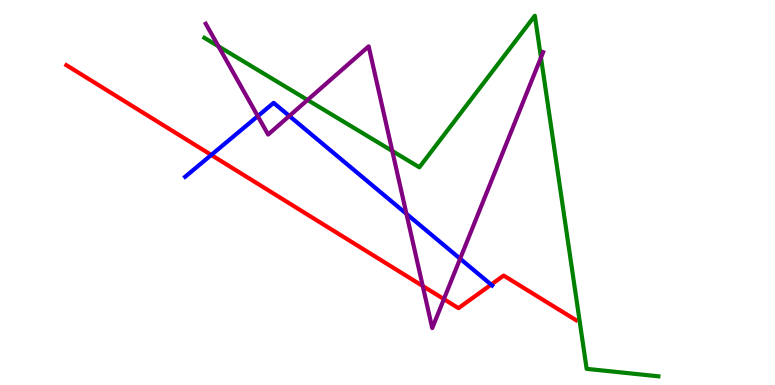[{'lines': ['blue', 'red'], 'intersections': [{'x': 2.73, 'y': 5.98}, {'x': 6.34, 'y': 2.61}]}, {'lines': ['green', 'red'], 'intersections': []}, {'lines': ['purple', 'red'], 'intersections': [{'x': 5.45, 'y': 2.57}, {'x': 5.73, 'y': 2.23}]}, {'lines': ['blue', 'green'], 'intersections': []}, {'lines': ['blue', 'purple'], 'intersections': [{'x': 3.33, 'y': 6.98}, {'x': 3.73, 'y': 6.99}, {'x': 5.24, 'y': 4.45}, {'x': 5.94, 'y': 3.28}]}, {'lines': ['green', 'purple'], 'intersections': [{'x': 2.82, 'y': 8.8}, {'x': 3.97, 'y': 7.4}, {'x': 5.06, 'y': 6.08}, {'x': 6.98, 'y': 8.51}]}]